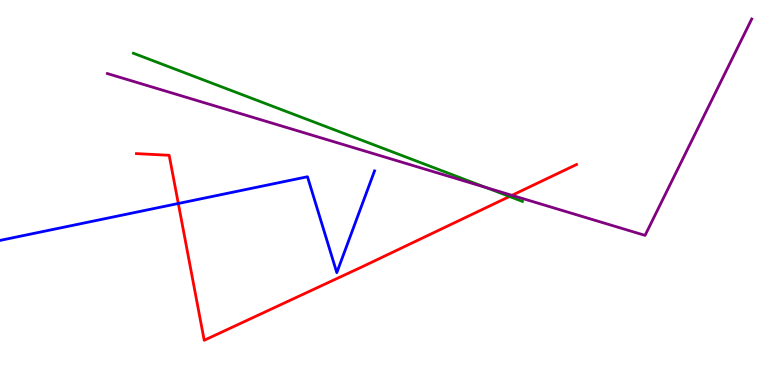[{'lines': ['blue', 'red'], 'intersections': [{'x': 2.3, 'y': 4.71}]}, {'lines': ['green', 'red'], 'intersections': [{'x': 6.57, 'y': 4.9}]}, {'lines': ['purple', 'red'], 'intersections': [{'x': 6.61, 'y': 4.93}]}, {'lines': ['blue', 'green'], 'intersections': []}, {'lines': ['blue', 'purple'], 'intersections': []}, {'lines': ['green', 'purple'], 'intersections': [{'x': 6.27, 'y': 5.13}]}]